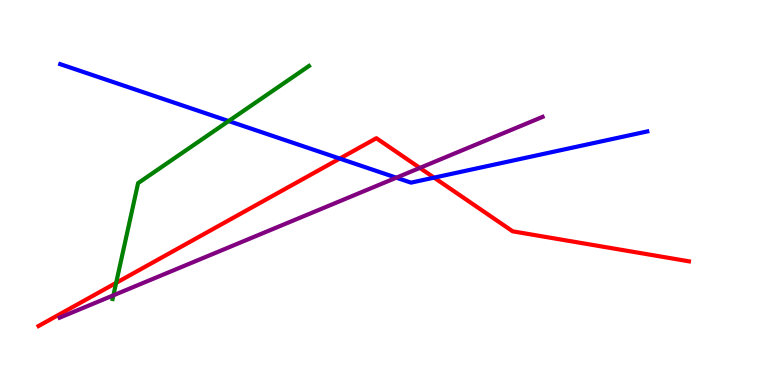[{'lines': ['blue', 'red'], 'intersections': [{'x': 4.38, 'y': 5.88}, {'x': 5.6, 'y': 5.39}]}, {'lines': ['green', 'red'], 'intersections': [{'x': 1.5, 'y': 2.65}]}, {'lines': ['purple', 'red'], 'intersections': [{'x': 5.42, 'y': 5.64}]}, {'lines': ['blue', 'green'], 'intersections': [{'x': 2.95, 'y': 6.86}]}, {'lines': ['blue', 'purple'], 'intersections': [{'x': 5.11, 'y': 5.38}]}, {'lines': ['green', 'purple'], 'intersections': [{'x': 1.46, 'y': 2.33}]}]